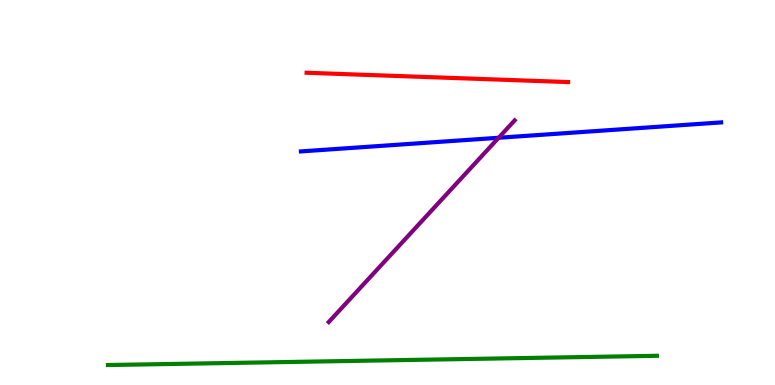[{'lines': ['blue', 'red'], 'intersections': []}, {'lines': ['green', 'red'], 'intersections': []}, {'lines': ['purple', 'red'], 'intersections': []}, {'lines': ['blue', 'green'], 'intersections': []}, {'lines': ['blue', 'purple'], 'intersections': [{'x': 6.43, 'y': 6.42}]}, {'lines': ['green', 'purple'], 'intersections': []}]